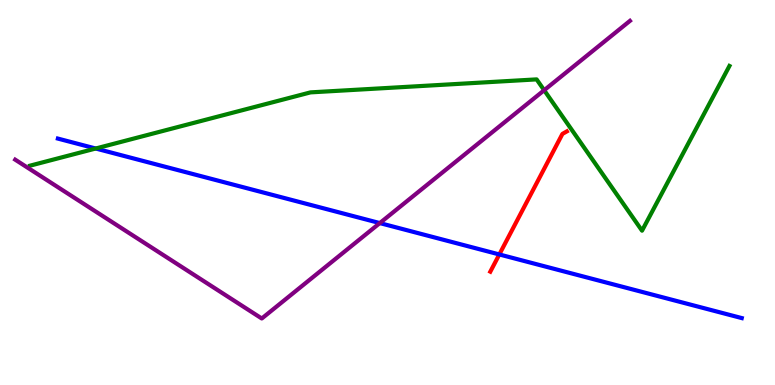[{'lines': ['blue', 'red'], 'intersections': [{'x': 6.44, 'y': 3.39}]}, {'lines': ['green', 'red'], 'intersections': []}, {'lines': ['purple', 'red'], 'intersections': []}, {'lines': ['blue', 'green'], 'intersections': [{'x': 1.23, 'y': 6.14}]}, {'lines': ['blue', 'purple'], 'intersections': [{'x': 4.9, 'y': 4.21}]}, {'lines': ['green', 'purple'], 'intersections': [{'x': 7.02, 'y': 7.66}]}]